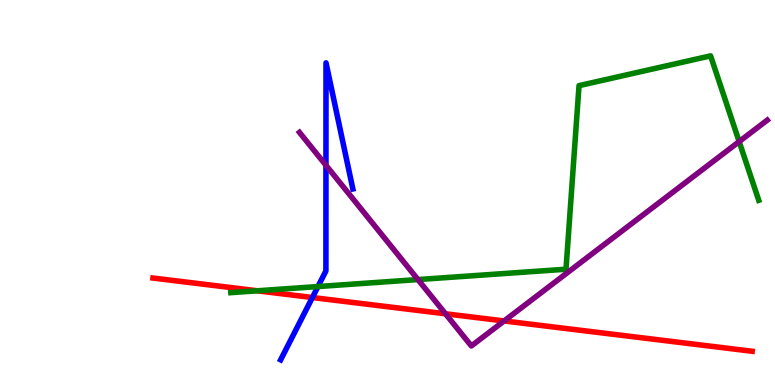[{'lines': ['blue', 'red'], 'intersections': [{'x': 4.03, 'y': 2.27}]}, {'lines': ['green', 'red'], 'intersections': [{'x': 3.32, 'y': 2.45}]}, {'lines': ['purple', 'red'], 'intersections': [{'x': 5.75, 'y': 1.85}, {'x': 6.5, 'y': 1.66}]}, {'lines': ['blue', 'green'], 'intersections': [{'x': 4.1, 'y': 2.56}]}, {'lines': ['blue', 'purple'], 'intersections': [{'x': 4.21, 'y': 5.71}]}, {'lines': ['green', 'purple'], 'intersections': [{'x': 5.39, 'y': 2.74}, {'x': 9.54, 'y': 6.32}]}]